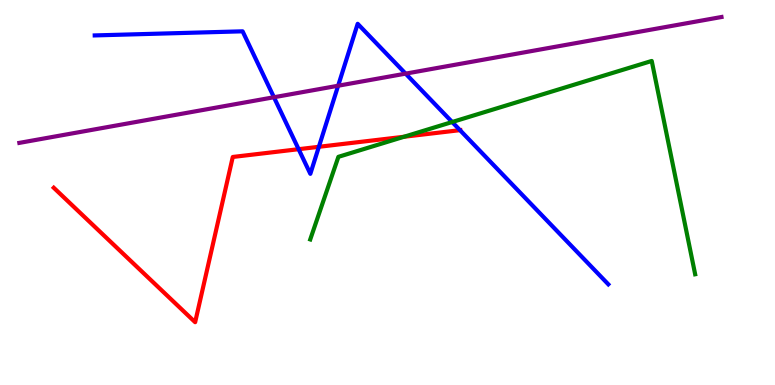[{'lines': ['blue', 'red'], 'intersections': [{'x': 3.85, 'y': 6.12}, {'x': 4.11, 'y': 6.19}, {'x': 5.94, 'y': 6.62}]}, {'lines': ['green', 'red'], 'intersections': [{'x': 5.21, 'y': 6.45}]}, {'lines': ['purple', 'red'], 'intersections': []}, {'lines': ['blue', 'green'], 'intersections': [{'x': 5.83, 'y': 6.83}]}, {'lines': ['blue', 'purple'], 'intersections': [{'x': 3.53, 'y': 7.47}, {'x': 4.36, 'y': 7.77}, {'x': 5.23, 'y': 8.09}]}, {'lines': ['green', 'purple'], 'intersections': []}]